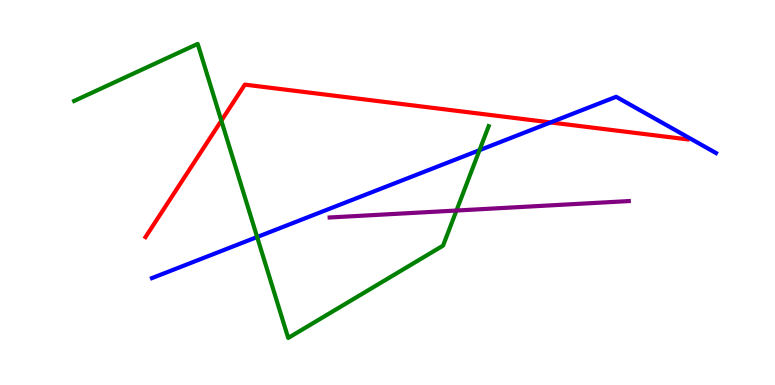[{'lines': ['blue', 'red'], 'intersections': [{'x': 7.1, 'y': 6.82}]}, {'lines': ['green', 'red'], 'intersections': [{'x': 2.86, 'y': 6.87}]}, {'lines': ['purple', 'red'], 'intersections': []}, {'lines': ['blue', 'green'], 'intersections': [{'x': 3.32, 'y': 3.84}, {'x': 6.19, 'y': 6.1}]}, {'lines': ['blue', 'purple'], 'intersections': []}, {'lines': ['green', 'purple'], 'intersections': [{'x': 5.89, 'y': 4.53}]}]